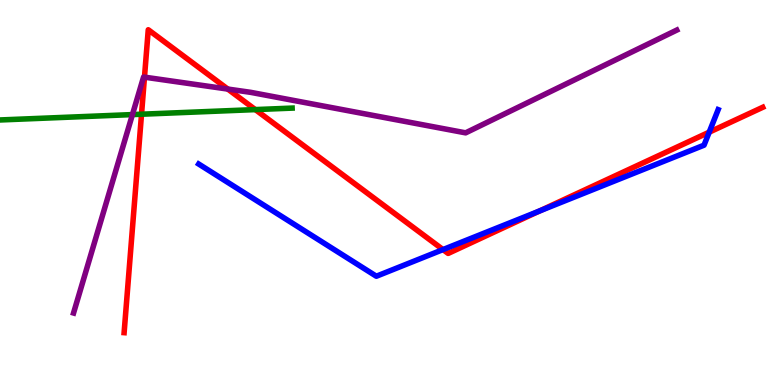[{'lines': ['blue', 'red'], 'intersections': [{'x': 5.72, 'y': 3.52}, {'x': 6.96, 'y': 4.52}, {'x': 9.15, 'y': 6.57}]}, {'lines': ['green', 'red'], 'intersections': [{'x': 1.83, 'y': 7.03}, {'x': 3.29, 'y': 7.15}]}, {'lines': ['purple', 'red'], 'intersections': [{'x': 1.86, 'y': 8.0}, {'x': 2.94, 'y': 7.69}]}, {'lines': ['blue', 'green'], 'intersections': []}, {'lines': ['blue', 'purple'], 'intersections': []}, {'lines': ['green', 'purple'], 'intersections': [{'x': 1.71, 'y': 7.02}]}]